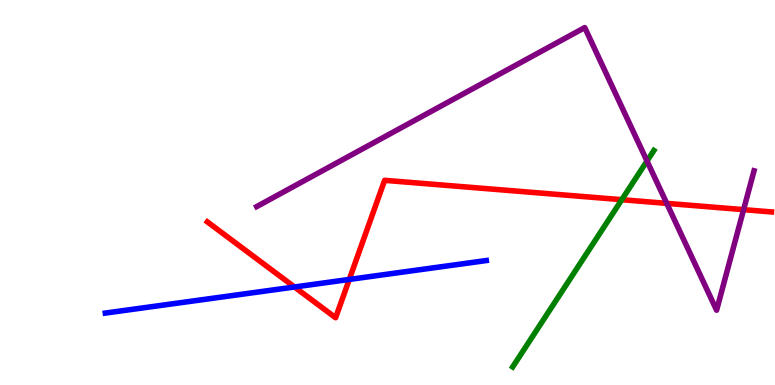[{'lines': ['blue', 'red'], 'intersections': [{'x': 3.8, 'y': 2.55}, {'x': 4.51, 'y': 2.74}]}, {'lines': ['green', 'red'], 'intersections': [{'x': 8.02, 'y': 4.81}]}, {'lines': ['purple', 'red'], 'intersections': [{'x': 8.6, 'y': 4.72}, {'x': 9.59, 'y': 4.55}]}, {'lines': ['blue', 'green'], 'intersections': []}, {'lines': ['blue', 'purple'], 'intersections': []}, {'lines': ['green', 'purple'], 'intersections': [{'x': 8.35, 'y': 5.82}]}]